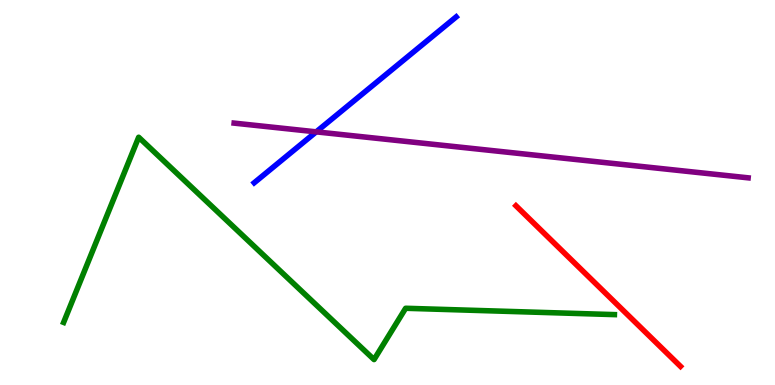[{'lines': ['blue', 'red'], 'intersections': []}, {'lines': ['green', 'red'], 'intersections': []}, {'lines': ['purple', 'red'], 'intersections': []}, {'lines': ['blue', 'green'], 'intersections': []}, {'lines': ['blue', 'purple'], 'intersections': [{'x': 4.08, 'y': 6.58}]}, {'lines': ['green', 'purple'], 'intersections': []}]